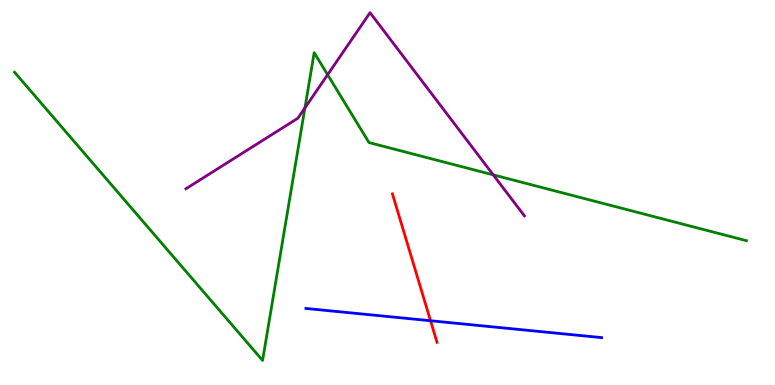[{'lines': ['blue', 'red'], 'intersections': [{'x': 5.56, 'y': 1.67}]}, {'lines': ['green', 'red'], 'intersections': []}, {'lines': ['purple', 'red'], 'intersections': []}, {'lines': ['blue', 'green'], 'intersections': []}, {'lines': ['blue', 'purple'], 'intersections': []}, {'lines': ['green', 'purple'], 'intersections': [{'x': 3.93, 'y': 7.2}, {'x': 4.23, 'y': 8.06}, {'x': 6.36, 'y': 5.46}]}]